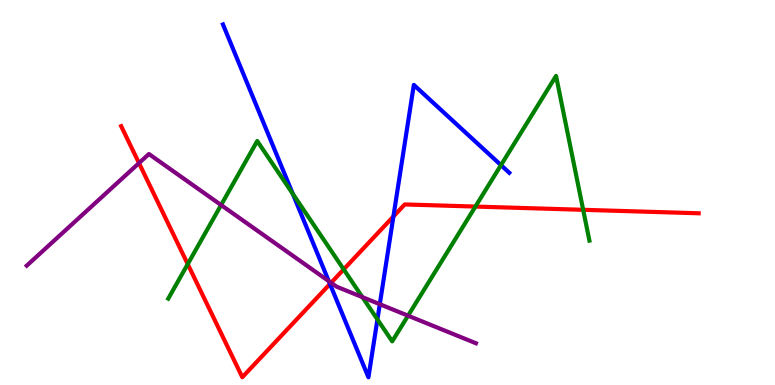[{'lines': ['blue', 'red'], 'intersections': [{'x': 4.26, 'y': 2.62}, {'x': 5.08, 'y': 4.38}]}, {'lines': ['green', 'red'], 'intersections': [{'x': 2.42, 'y': 3.14}, {'x': 4.43, 'y': 3.0}, {'x': 6.13, 'y': 4.63}, {'x': 7.52, 'y': 4.55}]}, {'lines': ['purple', 'red'], 'intersections': [{'x': 1.79, 'y': 5.76}, {'x': 4.27, 'y': 2.66}]}, {'lines': ['blue', 'green'], 'intersections': [{'x': 3.78, 'y': 4.97}, {'x': 4.87, 'y': 1.7}, {'x': 6.46, 'y': 5.71}]}, {'lines': ['blue', 'purple'], 'intersections': [{'x': 4.24, 'y': 2.7}, {'x': 4.9, 'y': 2.1}]}, {'lines': ['green', 'purple'], 'intersections': [{'x': 2.85, 'y': 4.67}, {'x': 4.68, 'y': 2.28}, {'x': 5.27, 'y': 1.8}]}]